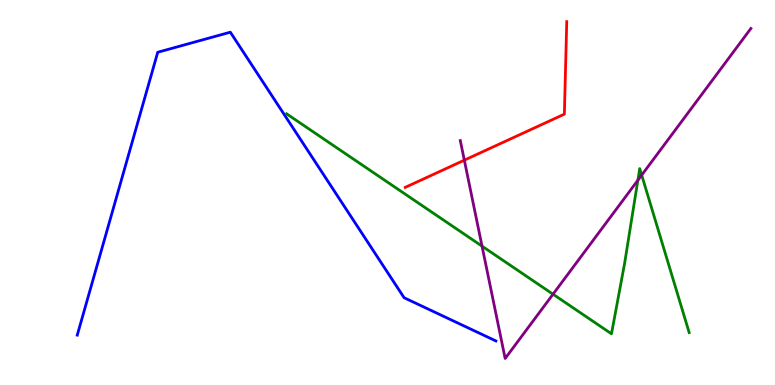[{'lines': ['blue', 'red'], 'intersections': []}, {'lines': ['green', 'red'], 'intersections': []}, {'lines': ['purple', 'red'], 'intersections': [{'x': 5.99, 'y': 5.84}]}, {'lines': ['blue', 'green'], 'intersections': []}, {'lines': ['blue', 'purple'], 'intersections': []}, {'lines': ['green', 'purple'], 'intersections': [{'x': 6.22, 'y': 3.61}, {'x': 7.14, 'y': 2.36}, {'x': 8.23, 'y': 5.32}, {'x': 8.28, 'y': 5.45}]}]